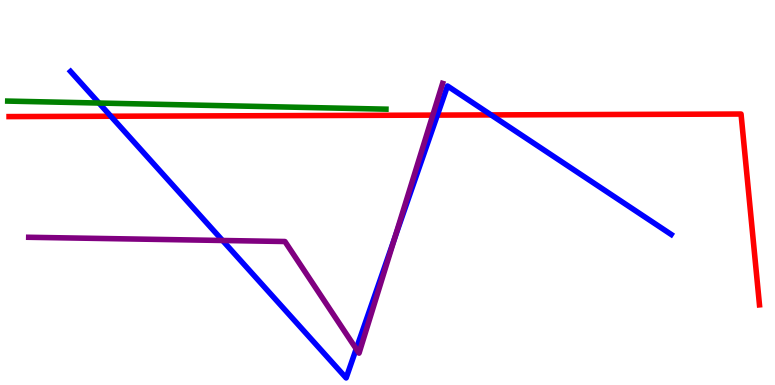[{'lines': ['blue', 'red'], 'intersections': [{'x': 1.43, 'y': 6.98}, {'x': 5.64, 'y': 7.01}, {'x': 6.34, 'y': 7.02}]}, {'lines': ['green', 'red'], 'intersections': []}, {'lines': ['purple', 'red'], 'intersections': [{'x': 5.58, 'y': 7.01}]}, {'lines': ['blue', 'green'], 'intersections': [{'x': 1.28, 'y': 7.32}]}, {'lines': ['blue', 'purple'], 'intersections': [{'x': 2.87, 'y': 3.75}, {'x': 4.6, 'y': 0.938}, {'x': 5.09, 'y': 3.83}]}, {'lines': ['green', 'purple'], 'intersections': []}]